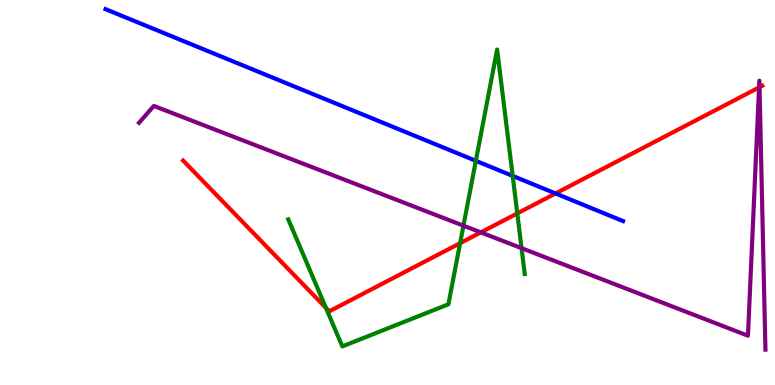[{'lines': ['blue', 'red'], 'intersections': [{'x': 7.17, 'y': 4.98}]}, {'lines': ['green', 'red'], 'intersections': [{'x': 4.21, 'y': 2.0}, {'x': 5.94, 'y': 3.68}, {'x': 6.67, 'y': 4.46}]}, {'lines': ['purple', 'red'], 'intersections': [{'x': 6.2, 'y': 3.96}, {'x': 9.79, 'y': 7.73}, {'x': 9.8, 'y': 7.73}]}, {'lines': ['blue', 'green'], 'intersections': [{'x': 6.14, 'y': 5.82}, {'x': 6.62, 'y': 5.43}]}, {'lines': ['blue', 'purple'], 'intersections': []}, {'lines': ['green', 'purple'], 'intersections': [{'x': 5.98, 'y': 4.14}, {'x': 6.73, 'y': 3.55}]}]